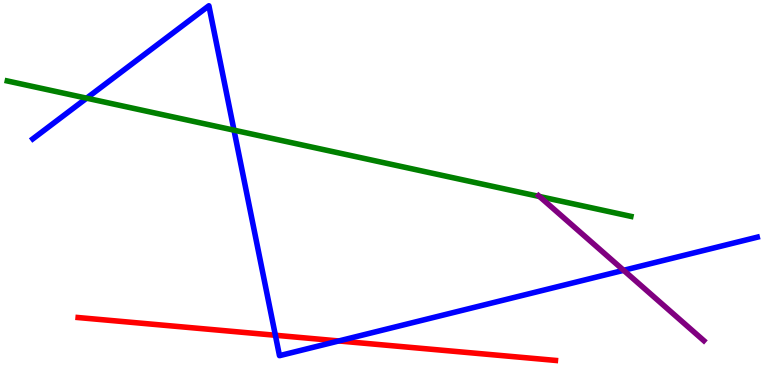[{'lines': ['blue', 'red'], 'intersections': [{'x': 3.55, 'y': 1.29}, {'x': 4.37, 'y': 1.14}]}, {'lines': ['green', 'red'], 'intersections': []}, {'lines': ['purple', 'red'], 'intersections': []}, {'lines': ['blue', 'green'], 'intersections': [{'x': 1.12, 'y': 7.45}, {'x': 3.02, 'y': 6.62}]}, {'lines': ['blue', 'purple'], 'intersections': [{'x': 8.05, 'y': 2.98}]}, {'lines': ['green', 'purple'], 'intersections': [{'x': 6.96, 'y': 4.9}]}]